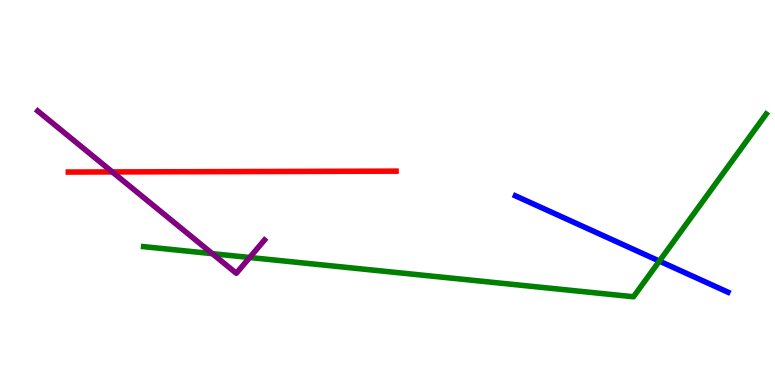[{'lines': ['blue', 'red'], 'intersections': []}, {'lines': ['green', 'red'], 'intersections': []}, {'lines': ['purple', 'red'], 'intersections': [{'x': 1.45, 'y': 5.53}]}, {'lines': ['blue', 'green'], 'intersections': [{'x': 8.51, 'y': 3.22}]}, {'lines': ['blue', 'purple'], 'intersections': []}, {'lines': ['green', 'purple'], 'intersections': [{'x': 2.74, 'y': 3.41}, {'x': 3.22, 'y': 3.31}]}]